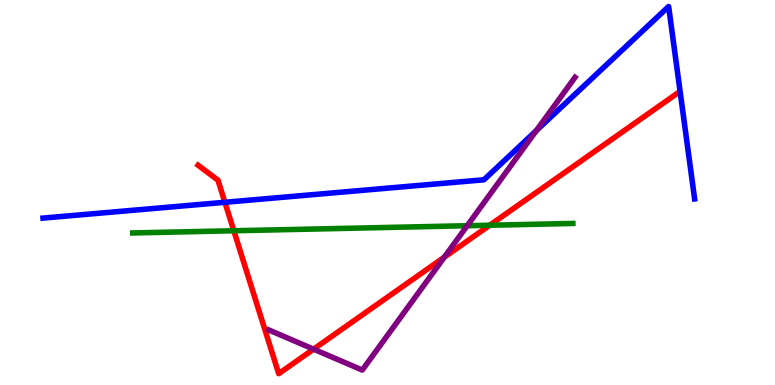[{'lines': ['blue', 'red'], 'intersections': [{'x': 2.9, 'y': 4.75}]}, {'lines': ['green', 'red'], 'intersections': [{'x': 3.02, 'y': 4.01}, {'x': 6.32, 'y': 4.15}]}, {'lines': ['purple', 'red'], 'intersections': [{'x': 4.05, 'y': 0.931}, {'x': 5.73, 'y': 3.32}]}, {'lines': ['blue', 'green'], 'intersections': []}, {'lines': ['blue', 'purple'], 'intersections': [{'x': 6.92, 'y': 6.61}]}, {'lines': ['green', 'purple'], 'intersections': [{'x': 6.03, 'y': 4.14}]}]